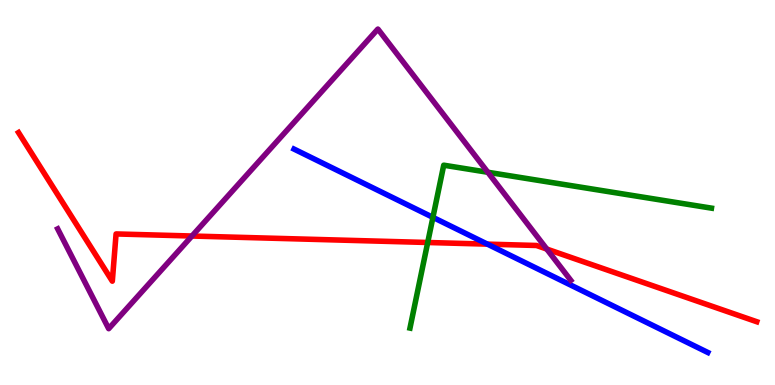[{'lines': ['blue', 'red'], 'intersections': [{'x': 6.29, 'y': 3.66}]}, {'lines': ['green', 'red'], 'intersections': [{'x': 5.52, 'y': 3.7}]}, {'lines': ['purple', 'red'], 'intersections': [{'x': 2.48, 'y': 3.87}, {'x': 7.06, 'y': 3.53}]}, {'lines': ['blue', 'green'], 'intersections': [{'x': 5.59, 'y': 4.35}]}, {'lines': ['blue', 'purple'], 'intersections': []}, {'lines': ['green', 'purple'], 'intersections': [{'x': 6.29, 'y': 5.53}]}]